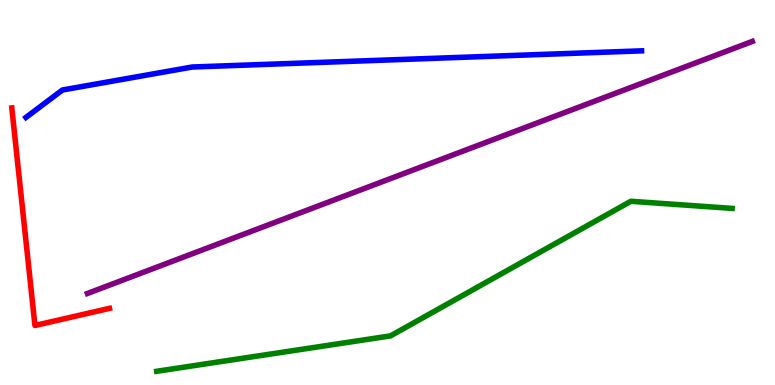[{'lines': ['blue', 'red'], 'intersections': []}, {'lines': ['green', 'red'], 'intersections': []}, {'lines': ['purple', 'red'], 'intersections': []}, {'lines': ['blue', 'green'], 'intersections': []}, {'lines': ['blue', 'purple'], 'intersections': []}, {'lines': ['green', 'purple'], 'intersections': []}]